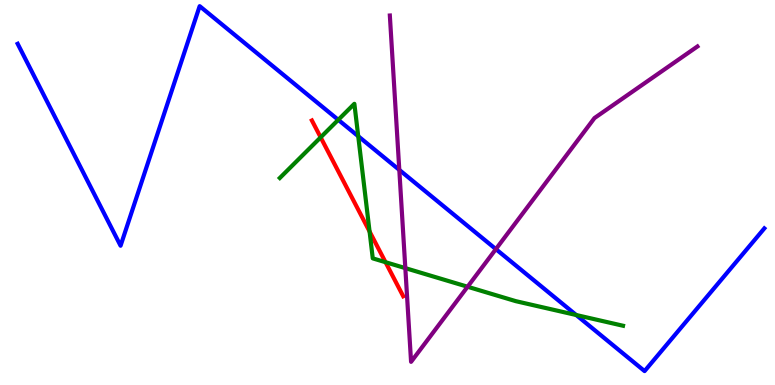[{'lines': ['blue', 'red'], 'intersections': []}, {'lines': ['green', 'red'], 'intersections': [{'x': 4.14, 'y': 6.43}, {'x': 4.77, 'y': 3.99}, {'x': 4.97, 'y': 3.19}]}, {'lines': ['purple', 'red'], 'intersections': []}, {'lines': ['blue', 'green'], 'intersections': [{'x': 4.36, 'y': 6.89}, {'x': 4.62, 'y': 6.46}, {'x': 7.43, 'y': 1.82}]}, {'lines': ['blue', 'purple'], 'intersections': [{'x': 5.15, 'y': 5.59}, {'x': 6.4, 'y': 3.53}]}, {'lines': ['green', 'purple'], 'intersections': [{'x': 5.23, 'y': 3.04}, {'x': 6.03, 'y': 2.55}]}]